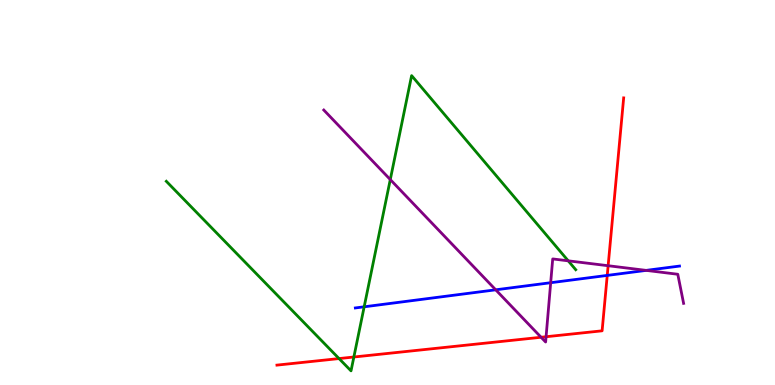[{'lines': ['blue', 'red'], 'intersections': [{'x': 7.84, 'y': 2.85}]}, {'lines': ['green', 'red'], 'intersections': [{'x': 4.37, 'y': 0.686}, {'x': 4.57, 'y': 0.727}]}, {'lines': ['purple', 'red'], 'intersections': [{'x': 6.98, 'y': 1.24}, {'x': 7.05, 'y': 1.25}, {'x': 7.85, 'y': 3.1}]}, {'lines': ['blue', 'green'], 'intersections': [{'x': 4.7, 'y': 2.03}]}, {'lines': ['blue', 'purple'], 'intersections': [{'x': 6.4, 'y': 2.47}, {'x': 7.11, 'y': 2.66}, {'x': 8.34, 'y': 2.98}]}, {'lines': ['green', 'purple'], 'intersections': [{'x': 5.04, 'y': 5.34}, {'x': 7.33, 'y': 3.23}]}]